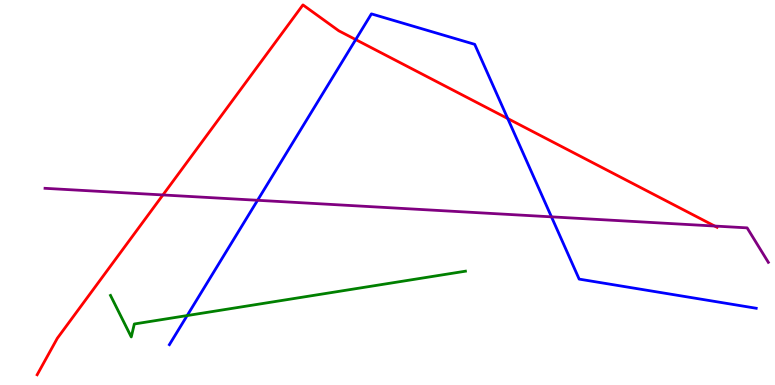[{'lines': ['blue', 'red'], 'intersections': [{'x': 4.59, 'y': 8.97}, {'x': 6.55, 'y': 6.92}]}, {'lines': ['green', 'red'], 'intersections': []}, {'lines': ['purple', 'red'], 'intersections': [{'x': 2.1, 'y': 4.94}, {'x': 9.22, 'y': 4.13}]}, {'lines': ['blue', 'green'], 'intersections': [{'x': 2.42, 'y': 1.8}]}, {'lines': ['blue', 'purple'], 'intersections': [{'x': 3.32, 'y': 4.8}, {'x': 7.12, 'y': 4.37}]}, {'lines': ['green', 'purple'], 'intersections': []}]